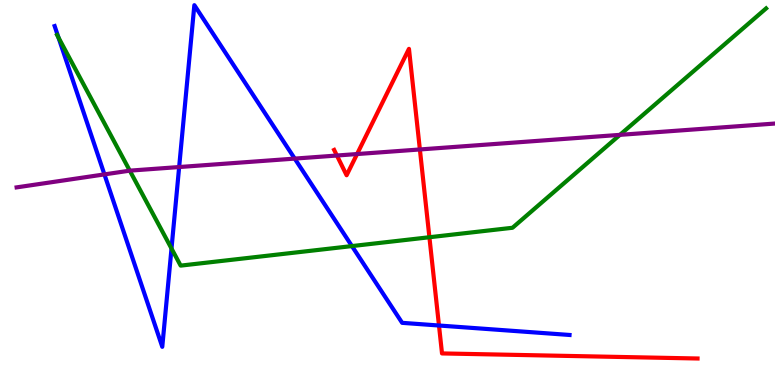[{'lines': ['blue', 'red'], 'intersections': [{'x': 5.66, 'y': 1.55}]}, {'lines': ['green', 'red'], 'intersections': [{'x': 5.54, 'y': 3.84}]}, {'lines': ['purple', 'red'], 'intersections': [{'x': 4.35, 'y': 5.96}, {'x': 4.61, 'y': 6.0}, {'x': 5.42, 'y': 6.12}]}, {'lines': ['blue', 'green'], 'intersections': [{'x': 0.755, 'y': 9.02}, {'x': 2.21, 'y': 3.54}, {'x': 4.54, 'y': 3.61}]}, {'lines': ['blue', 'purple'], 'intersections': [{'x': 1.35, 'y': 5.47}, {'x': 2.31, 'y': 5.66}, {'x': 3.8, 'y': 5.88}]}, {'lines': ['green', 'purple'], 'intersections': [{'x': 1.67, 'y': 5.57}, {'x': 8.0, 'y': 6.5}]}]